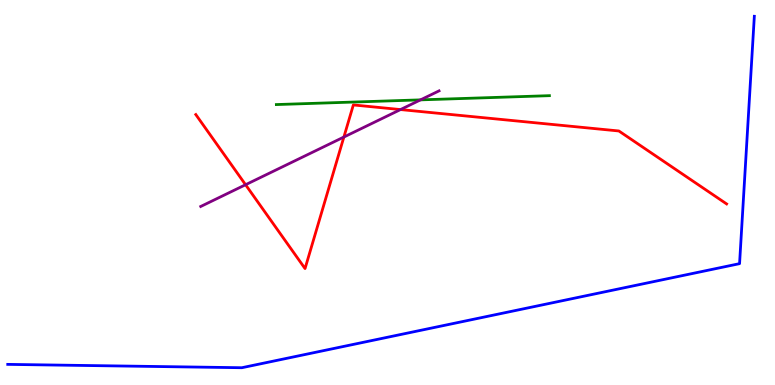[{'lines': ['blue', 'red'], 'intersections': []}, {'lines': ['green', 'red'], 'intersections': []}, {'lines': ['purple', 'red'], 'intersections': [{'x': 3.17, 'y': 5.2}, {'x': 4.44, 'y': 6.44}, {'x': 5.17, 'y': 7.15}]}, {'lines': ['blue', 'green'], 'intersections': []}, {'lines': ['blue', 'purple'], 'intersections': []}, {'lines': ['green', 'purple'], 'intersections': [{'x': 5.43, 'y': 7.41}]}]